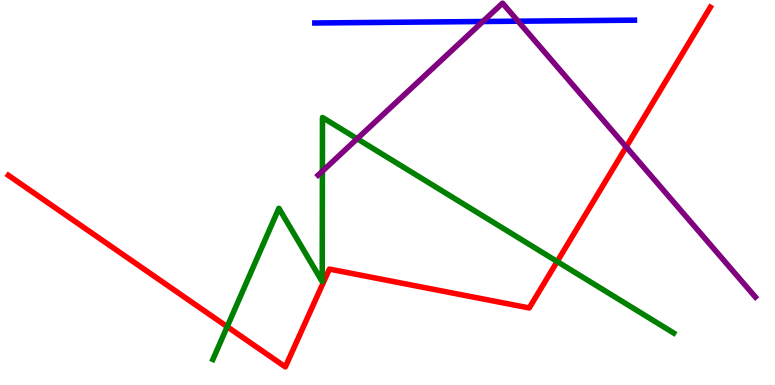[{'lines': ['blue', 'red'], 'intersections': []}, {'lines': ['green', 'red'], 'intersections': [{'x': 2.93, 'y': 1.51}, {'x': 7.19, 'y': 3.21}]}, {'lines': ['purple', 'red'], 'intersections': [{'x': 8.08, 'y': 6.18}]}, {'lines': ['blue', 'green'], 'intersections': []}, {'lines': ['blue', 'purple'], 'intersections': [{'x': 6.23, 'y': 9.44}, {'x': 6.68, 'y': 9.45}]}, {'lines': ['green', 'purple'], 'intersections': [{'x': 4.16, 'y': 5.55}, {'x': 4.61, 'y': 6.4}]}]